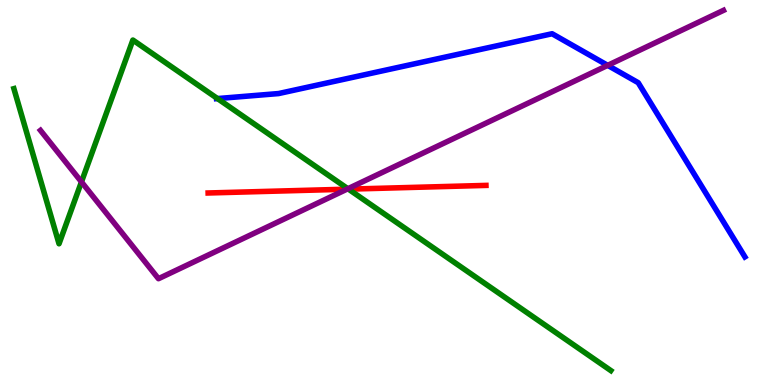[{'lines': ['blue', 'red'], 'intersections': []}, {'lines': ['green', 'red'], 'intersections': [{'x': 4.5, 'y': 5.09}]}, {'lines': ['purple', 'red'], 'intersections': [{'x': 4.48, 'y': 5.09}]}, {'lines': ['blue', 'green'], 'intersections': [{'x': 2.81, 'y': 7.44}]}, {'lines': ['blue', 'purple'], 'intersections': [{'x': 7.84, 'y': 8.3}]}, {'lines': ['green', 'purple'], 'intersections': [{'x': 1.05, 'y': 5.28}, {'x': 4.49, 'y': 5.1}]}]